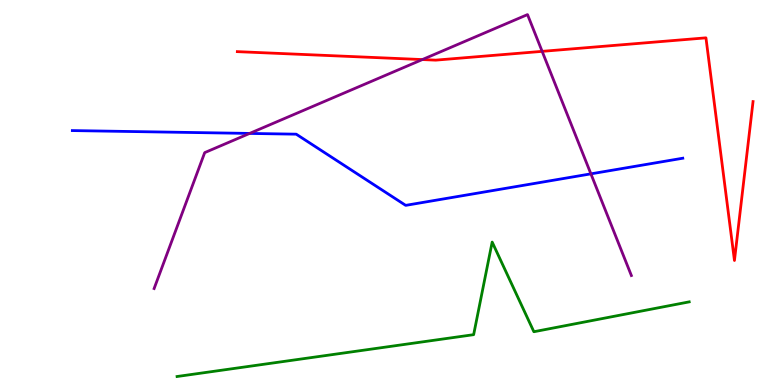[{'lines': ['blue', 'red'], 'intersections': []}, {'lines': ['green', 'red'], 'intersections': []}, {'lines': ['purple', 'red'], 'intersections': [{'x': 5.45, 'y': 8.45}, {'x': 7.0, 'y': 8.67}]}, {'lines': ['blue', 'green'], 'intersections': []}, {'lines': ['blue', 'purple'], 'intersections': [{'x': 3.22, 'y': 6.53}, {'x': 7.62, 'y': 5.48}]}, {'lines': ['green', 'purple'], 'intersections': []}]